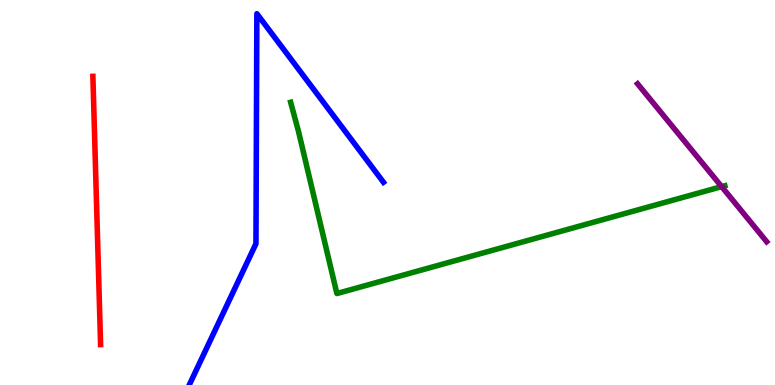[{'lines': ['blue', 'red'], 'intersections': []}, {'lines': ['green', 'red'], 'intersections': []}, {'lines': ['purple', 'red'], 'intersections': []}, {'lines': ['blue', 'green'], 'intersections': []}, {'lines': ['blue', 'purple'], 'intersections': []}, {'lines': ['green', 'purple'], 'intersections': [{'x': 9.31, 'y': 5.15}]}]